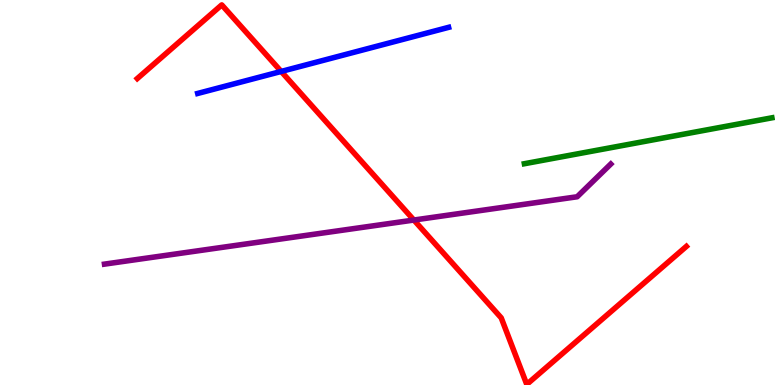[{'lines': ['blue', 'red'], 'intersections': [{'x': 3.63, 'y': 8.14}]}, {'lines': ['green', 'red'], 'intersections': []}, {'lines': ['purple', 'red'], 'intersections': [{'x': 5.34, 'y': 4.28}]}, {'lines': ['blue', 'green'], 'intersections': []}, {'lines': ['blue', 'purple'], 'intersections': []}, {'lines': ['green', 'purple'], 'intersections': []}]